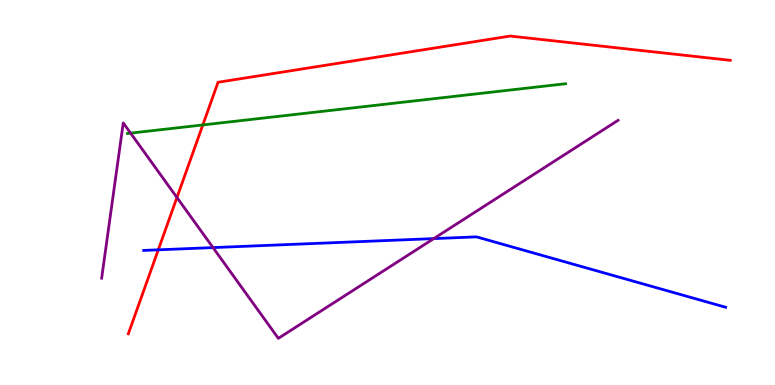[{'lines': ['blue', 'red'], 'intersections': [{'x': 2.04, 'y': 3.51}]}, {'lines': ['green', 'red'], 'intersections': [{'x': 2.62, 'y': 6.75}]}, {'lines': ['purple', 'red'], 'intersections': [{'x': 2.28, 'y': 4.87}]}, {'lines': ['blue', 'green'], 'intersections': []}, {'lines': ['blue', 'purple'], 'intersections': [{'x': 2.75, 'y': 3.57}, {'x': 5.6, 'y': 3.8}]}, {'lines': ['green', 'purple'], 'intersections': [{'x': 1.69, 'y': 6.54}]}]